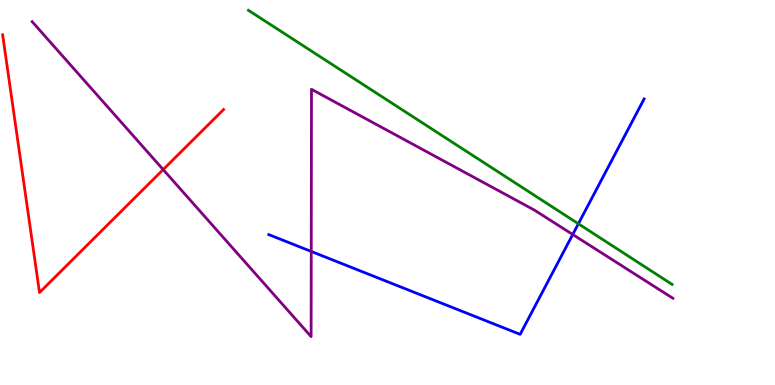[{'lines': ['blue', 'red'], 'intersections': []}, {'lines': ['green', 'red'], 'intersections': []}, {'lines': ['purple', 'red'], 'intersections': [{'x': 2.11, 'y': 5.6}]}, {'lines': ['blue', 'green'], 'intersections': [{'x': 7.46, 'y': 4.19}]}, {'lines': ['blue', 'purple'], 'intersections': [{'x': 4.02, 'y': 3.47}, {'x': 7.39, 'y': 3.91}]}, {'lines': ['green', 'purple'], 'intersections': []}]